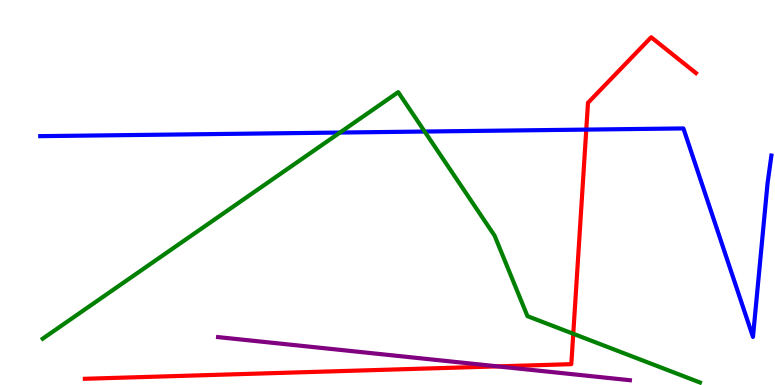[{'lines': ['blue', 'red'], 'intersections': [{'x': 7.56, 'y': 6.63}]}, {'lines': ['green', 'red'], 'intersections': [{'x': 7.4, 'y': 1.33}]}, {'lines': ['purple', 'red'], 'intersections': [{'x': 6.42, 'y': 0.484}]}, {'lines': ['blue', 'green'], 'intersections': [{'x': 4.39, 'y': 6.56}, {'x': 5.48, 'y': 6.58}]}, {'lines': ['blue', 'purple'], 'intersections': []}, {'lines': ['green', 'purple'], 'intersections': []}]